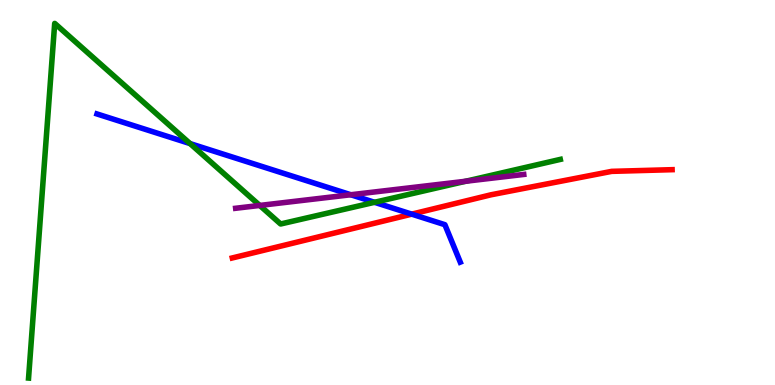[{'lines': ['blue', 'red'], 'intersections': [{'x': 5.31, 'y': 4.44}]}, {'lines': ['green', 'red'], 'intersections': []}, {'lines': ['purple', 'red'], 'intersections': []}, {'lines': ['blue', 'green'], 'intersections': [{'x': 2.45, 'y': 6.27}, {'x': 4.83, 'y': 4.75}]}, {'lines': ['blue', 'purple'], 'intersections': [{'x': 4.53, 'y': 4.94}]}, {'lines': ['green', 'purple'], 'intersections': [{'x': 3.35, 'y': 4.66}, {'x': 6.01, 'y': 5.29}]}]